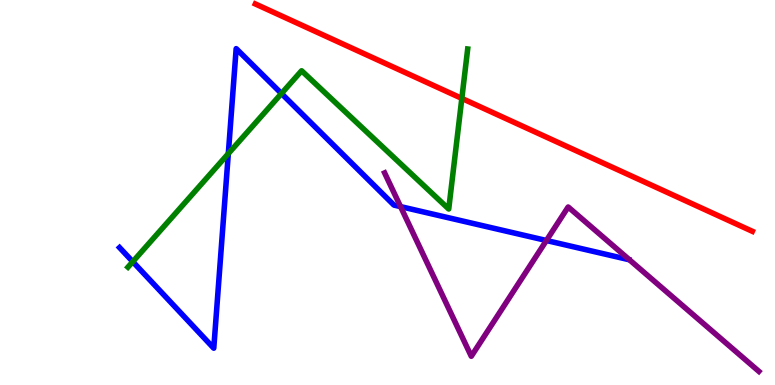[{'lines': ['blue', 'red'], 'intersections': []}, {'lines': ['green', 'red'], 'intersections': [{'x': 5.96, 'y': 7.44}]}, {'lines': ['purple', 'red'], 'intersections': []}, {'lines': ['blue', 'green'], 'intersections': [{'x': 1.71, 'y': 3.2}, {'x': 2.95, 'y': 6.01}, {'x': 3.63, 'y': 7.57}]}, {'lines': ['blue', 'purple'], 'intersections': [{'x': 5.17, 'y': 4.63}, {'x': 7.05, 'y': 3.75}]}, {'lines': ['green', 'purple'], 'intersections': []}]